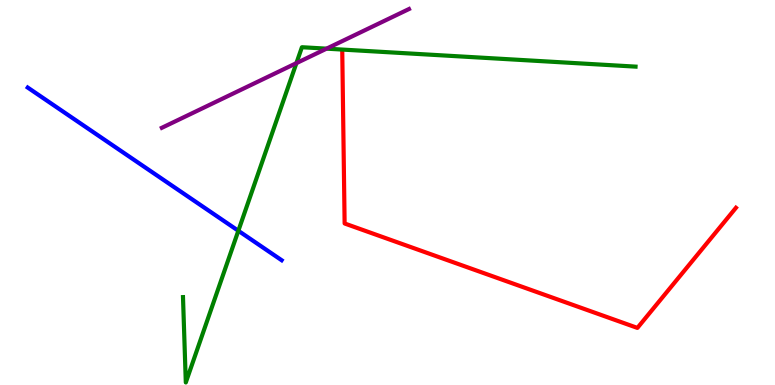[{'lines': ['blue', 'red'], 'intersections': []}, {'lines': ['green', 'red'], 'intersections': []}, {'lines': ['purple', 'red'], 'intersections': []}, {'lines': ['blue', 'green'], 'intersections': [{'x': 3.08, 'y': 4.01}]}, {'lines': ['blue', 'purple'], 'intersections': []}, {'lines': ['green', 'purple'], 'intersections': [{'x': 3.82, 'y': 8.36}, {'x': 4.21, 'y': 8.74}]}]